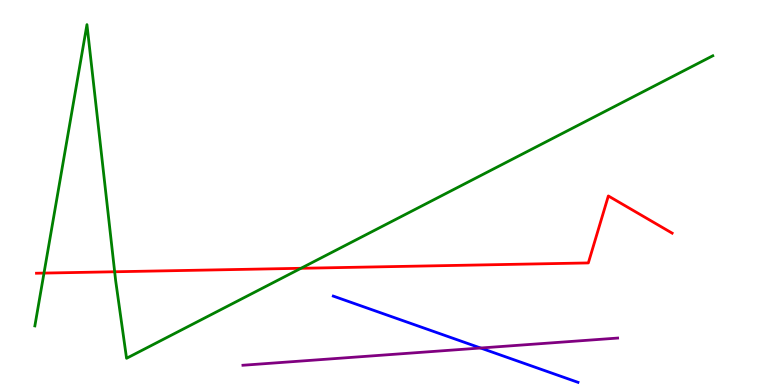[{'lines': ['blue', 'red'], 'intersections': []}, {'lines': ['green', 'red'], 'intersections': [{'x': 0.568, 'y': 2.91}, {'x': 1.48, 'y': 2.94}, {'x': 3.88, 'y': 3.03}]}, {'lines': ['purple', 'red'], 'intersections': []}, {'lines': ['blue', 'green'], 'intersections': []}, {'lines': ['blue', 'purple'], 'intersections': [{'x': 6.2, 'y': 0.961}]}, {'lines': ['green', 'purple'], 'intersections': []}]